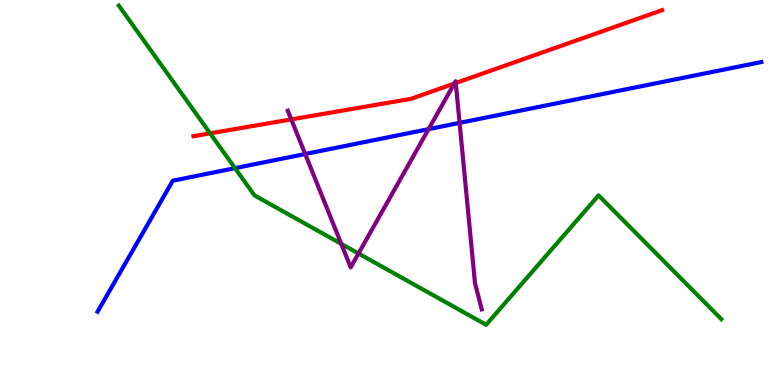[{'lines': ['blue', 'red'], 'intersections': []}, {'lines': ['green', 'red'], 'intersections': [{'x': 2.71, 'y': 6.54}]}, {'lines': ['purple', 'red'], 'intersections': [{'x': 3.76, 'y': 6.9}, {'x': 5.86, 'y': 7.83}, {'x': 5.88, 'y': 7.84}]}, {'lines': ['blue', 'green'], 'intersections': [{'x': 3.03, 'y': 5.63}]}, {'lines': ['blue', 'purple'], 'intersections': [{'x': 3.94, 'y': 6.0}, {'x': 5.53, 'y': 6.65}, {'x': 5.93, 'y': 6.81}]}, {'lines': ['green', 'purple'], 'intersections': [{'x': 4.4, 'y': 3.67}, {'x': 4.63, 'y': 3.42}]}]